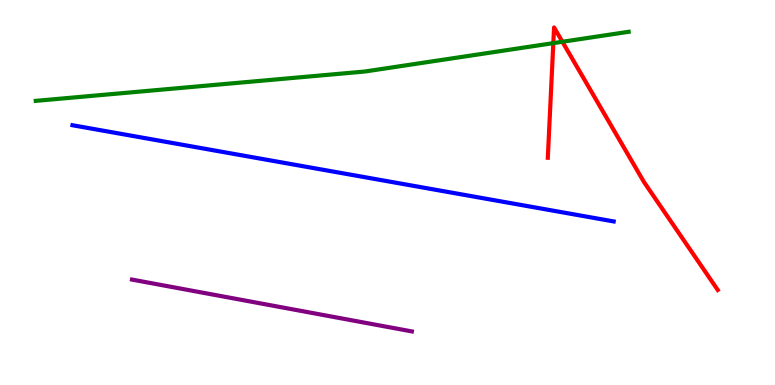[{'lines': ['blue', 'red'], 'intersections': []}, {'lines': ['green', 'red'], 'intersections': [{'x': 7.14, 'y': 8.88}, {'x': 7.26, 'y': 8.92}]}, {'lines': ['purple', 'red'], 'intersections': []}, {'lines': ['blue', 'green'], 'intersections': []}, {'lines': ['blue', 'purple'], 'intersections': []}, {'lines': ['green', 'purple'], 'intersections': []}]